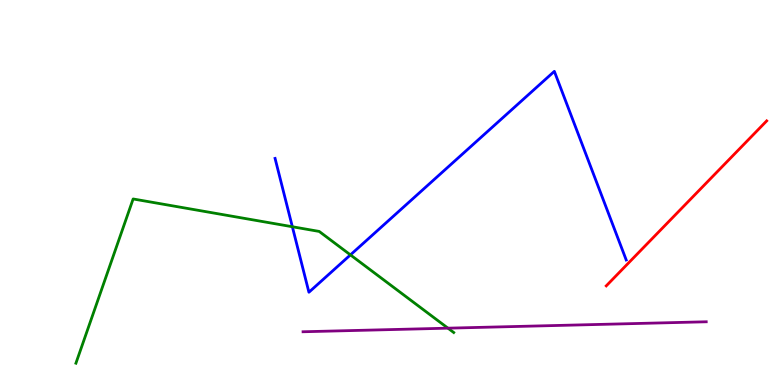[{'lines': ['blue', 'red'], 'intersections': []}, {'lines': ['green', 'red'], 'intersections': []}, {'lines': ['purple', 'red'], 'intersections': []}, {'lines': ['blue', 'green'], 'intersections': [{'x': 3.77, 'y': 4.11}, {'x': 4.52, 'y': 3.38}]}, {'lines': ['blue', 'purple'], 'intersections': []}, {'lines': ['green', 'purple'], 'intersections': [{'x': 5.78, 'y': 1.48}]}]